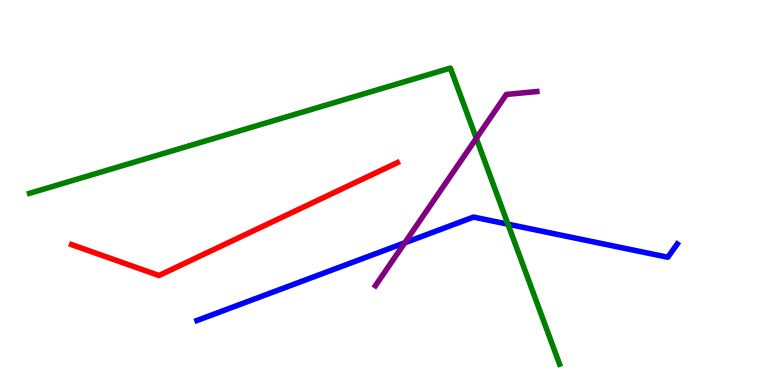[{'lines': ['blue', 'red'], 'intersections': []}, {'lines': ['green', 'red'], 'intersections': []}, {'lines': ['purple', 'red'], 'intersections': []}, {'lines': ['blue', 'green'], 'intersections': [{'x': 6.55, 'y': 4.18}]}, {'lines': ['blue', 'purple'], 'intersections': [{'x': 5.22, 'y': 3.69}]}, {'lines': ['green', 'purple'], 'intersections': [{'x': 6.15, 'y': 6.41}]}]